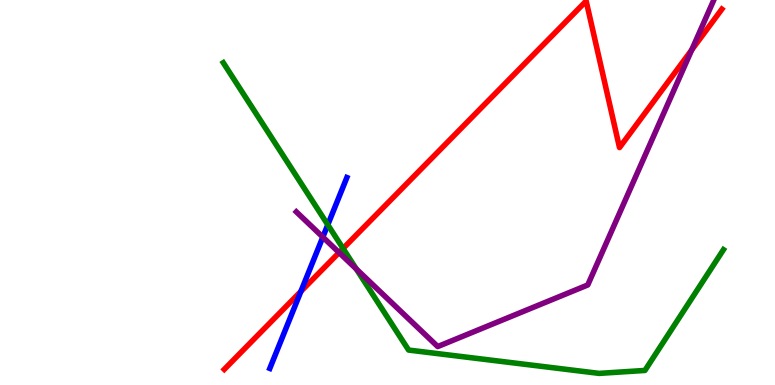[{'lines': ['blue', 'red'], 'intersections': [{'x': 3.88, 'y': 2.43}]}, {'lines': ['green', 'red'], 'intersections': [{'x': 4.43, 'y': 3.55}]}, {'lines': ['purple', 'red'], 'intersections': [{'x': 4.37, 'y': 3.44}, {'x': 8.93, 'y': 8.7}]}, {'lines': ['blue', 'green'], 'intersections': [{'x': 4.23, 'y': 4.16}]}, {'lines': ['blue', 'purple'], 'intersections': [{'x': 4.17, 'y': 3.84}]}, {'lines': ['green', 'purple'], 'intersections': [{'x': 4.6, 'y': 3.01}]}]